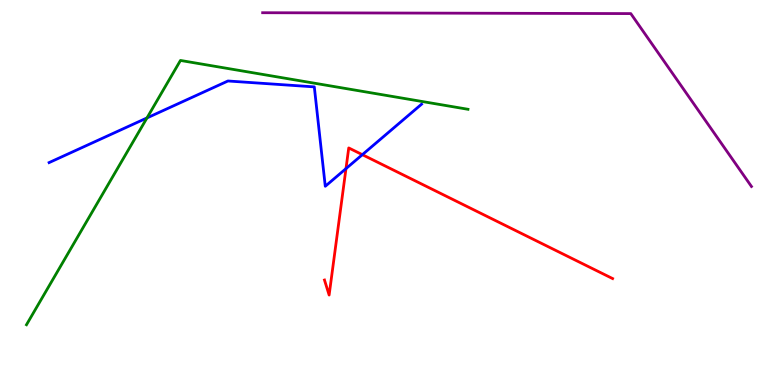[{'lines': ['blue', 'red'], 'intersections': [{'x': 4.46, 'y': 5.62}, {'x': 4.68, 'y': 5.98}]}, {'lines': ['green', 'red'], 'intersections': []}, {'lines': ['purple', 'red'], 'intersections': []}, {'lines': ['blue', 'green'], 'intersections': [{'x': 1.9, 'y': 6.94}]}, {'lines': ['blue', 'purple'], 'intersections': []}, {'lines': ['green', 'purple'], 'intersections': []}]